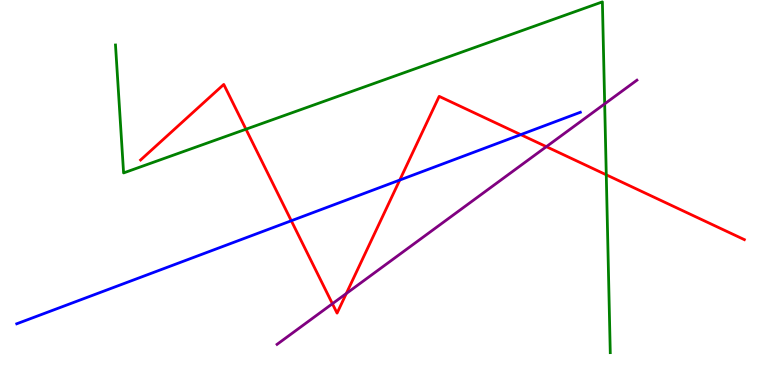[{'lines': ['blue', 'red'], 'intersections': [{'x': 3.76, 'y': 4.27}, {'x': 5.16, 'y': 5.32}, {'x': 6.72, 'y': 6.5}]}, {'lines': ['green', 'red'], 'intersections': [{'x': 3.17, 'y': 6.64}, {'x': 7.82, 'y': 5.46}]}, {'lines': ['purple', 'red'], 'intersections': [{'x': 4.29, 'y': 2.11}, {'x': 4.47, 'y': 2.38}, {'x': 7.05, 'y': 6.19}]}, {'lines': ['blue', 'green'], 'intersections': []}, {'lines': ['blue', 'purple'], 'intersections': []}, {'lines': ['green', 'purple'], 'intersections': [{'x': 7.8, 'y': 7.3}]}]